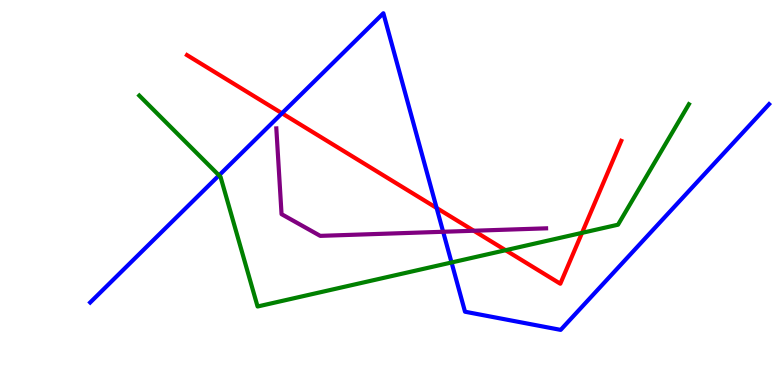[{'lines': ['blue', 'red'], 'intersections': [{'x': 3.64, 'y': 7.06}, {'x': 5.63, 'y': 4.6}]}, {'lines': ['green', 'red'], 'intersections': [{'x': 6.52, 'y': 3.5}, {'x': 7.51, 'y': 3.95}]}, {'lines': ['purple', 'red'], 'intersections': [{'x': 6.11, 'y': 4.01}]}, {'lines': ['blue', 'green'], 'intersections': [{'x': 2.83, 'y': 5.44}, {'x': 5.83, 'y': 3.18}]}, {'lines': ['blue', 'purple'], 'intersections': [{'x': 5.72, 'y': 3.98}]}, {'lines': ['green', 'purple'], 'intersections': []}]